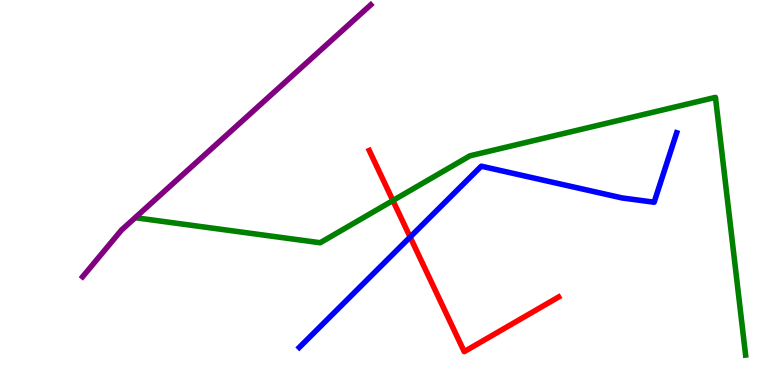[{'lines': ['blue', 'red'], 'intersections': [{'x': 5.29, 'y': 3.84}]}, {'lines': ['green', 'red'], 'intersections': [{'x': 5.07, 'y': 4.79}]}, {'lines': ['purple', 'red'], 'intersections': []}, {'lines': ['blue', 'green'], 'intersections': []}, {'lines': ['blue', 'purple'], 'intersections': []}, {'lines': ['green', 'purple'], 'intersections': []}]